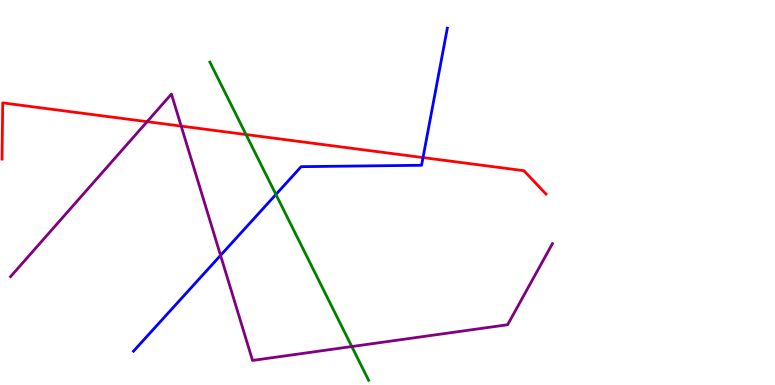[{'lines': ['blue', 'red'], 'intersections': [{'x': 5.46, 'y': 5.91}]}, {'lines': ['green', 'red'], 'intersections': [{'x': 3.17, 'y': 6.51}]}, {'lines': ['purple', 'red'], 'intersections': [{'x': 1.9, 'y': 6.84}, {'x': 2.34, 'y': 6.72}]}, {'lines': ['blue', 'green'], 'intersections': [{'x': 3.56, 'y': 4.95}]}, {'lines': ['blue', 'purple'], 'intersections': [{'x': 2.85, 'y': 3.37}]}, {'lines': ['green', 'purple'], 'intersections': [{'x': 4.54, 'y': 0.999}]}]